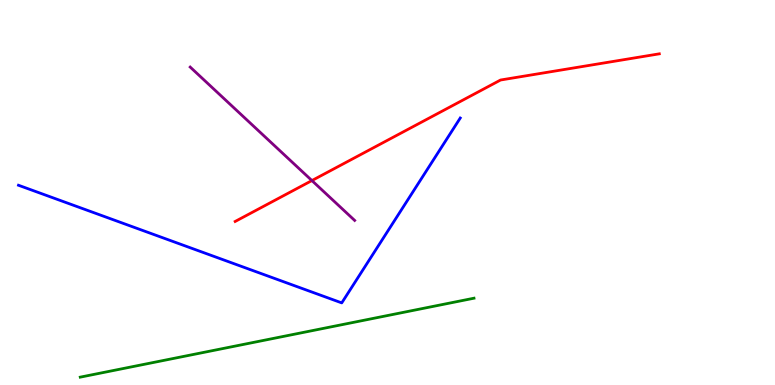[{'lines': ['blue', 'red'], 'intersections': []}, {'lines': ['green', 'red'], 'intersections': []}, {'lines': ['purple', 'red'], 'intersections': [{'x': 4.02, 'y': 5.31}]}, {'lines': ['blue', 'green'], 'intersections': []}, {'lines': ['blue', 'purple'], 'intersections': []}, {'lines': ['green', 'purple'], 'intersections': []}]